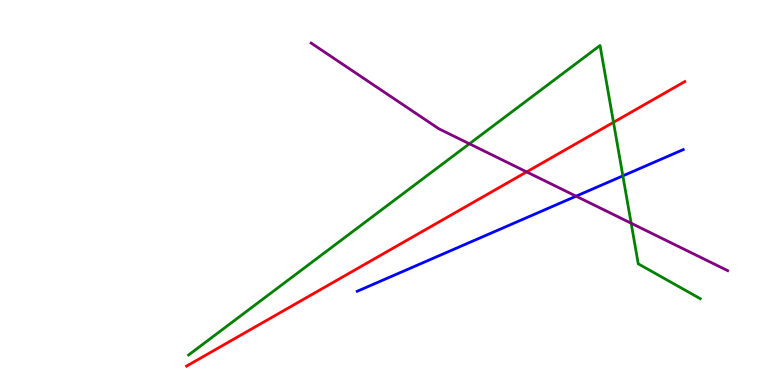[{'lines': ['blue', 'red'], 'intersections': []}, {'lines': ['green', 'red'], 'intersections': [{'x': 7.92, 'y': 6.82}]}, {'lines': ['purple', 'red'], 'intersections': [{'x': 6.8, 'y': 5.54}]}, {'lines': ['blue', 'green'], 'intersections': [{'x': 8.04, 'y': 5.43}]}, {'lines': ['blue', 'purple'], 'intersections': [{'x': 7.43, 'y': 4.9}]}, {'lines': ['green', 'purple'], 'intersections': [{'x': 6.06, 'y': 6.27}, {'x': 8.14, 'y': 4.2}]}]